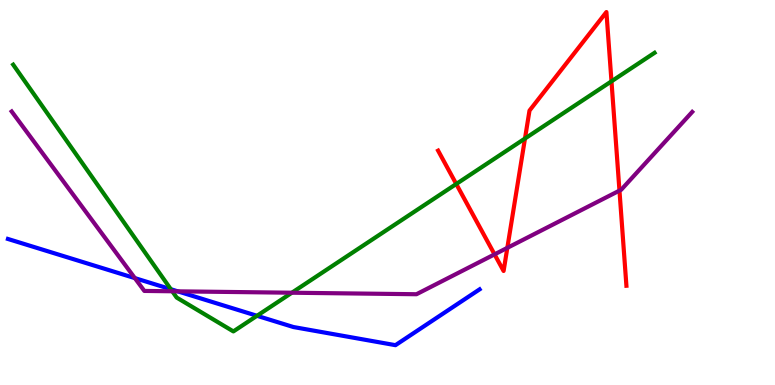[{'lines': ['blue', 'red'], 'intersections': []}, {'lines': ['green', 'red'], 'intersections': [{'x': 5.89, 'y': 5.22}, {'x': 6.77, 'y': 6.4}, {'x': 7.89, 'y': 7.89}]}, {'lines': ['purple', 'red'], 'intersections': [{'x': 6.38, 'y': 3.39}, {'x': 6.55, 'y': 3.56}, {'x': 7.99, 'y': 5.05}]}, {'lines': ['blue', 'green'], 'intersections': [{'x': 2.2, 'y': 2.49}, {'x': 3.32, 'y': 1.8}]}, {'lines': ['blue', 'purple'], 'intersections': [{'x': 1.74, 'y': 2.78}, {'x': 2.29, 'y': 2.43}]}, {'lines': ['green', 'purple'], 'intersections': [{'x': 2.22, 'y': 2.43}, {'x': 3.77, 'y': 2.4}]}]